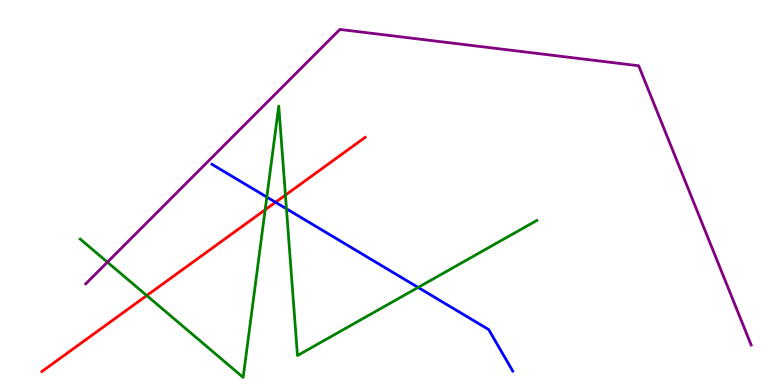[{'lines': ['blue', 'red'], 'intersections': [{'x': 3.56, 'y': 4.75}]}, {'lines': ['green', 'red'], 'intersections': [{'x': 1.89, 'y': 2.32}, {'x': 3.42, 'y': 4.55}, {'x': 3.68, 'y': 4.93}]}, {'lines': ['purple', 'red'], 'intersections': []}, {'lines': ['blue', 'green'], 'intersections': [{'x': 3.44, 'y': 4.88}, {'x': 3.7, 'y': 4.58}, {'x': 5.4, 'y': 2.53}]}, {'lines': ['blue', 'purple'], 'intersections': []}, {'lines': ['green', 'purple'], 'intersections': [{'x': 1.39, 'y': 3.19}]}]